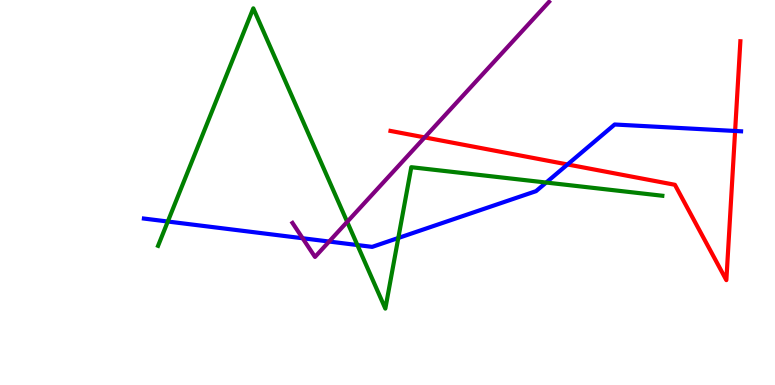[{'lines': ['blue', 'red'], 'intersections': [{'x': 7.32, 'y': 5.73}, {'x': 9.49, 'y': 6.6}]}, {'lines': ['green', 'red'], 'intersections': []}, {'lines': ['purple', 'red'], 'intersections': [{'x': 5.48, 'y': 6.43}]}, {'lines': ['blue', 'green'], 'intersections': [{'x': 2.17, 'y': 4.25}, {'x': 4.61, 'y': 3.64}, {'x': 5.14, 'y': 3.82}, {'x': 7.05, 'y': 5.26}]}, {'lines': ['blue', 'purple'], 'intersections': [{'x': 3.9, 'y': 3.81}, {'x': 4.25, 'y': 3.73}]}, {'lines': ['green', 'purple'], 'intersections': [{'x': 4.48, 'y': 4.24}]}]